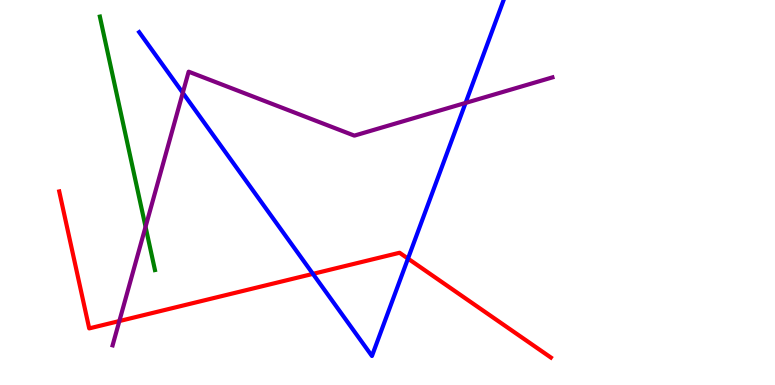[{'lines': ['blue', 'red'], 'intersections': [{'x': 4.04, 'y': 2.89}, {'x': 5.26, 'y': 3.28}]}, {'lines': ['green', 'red'], 'intersections': []}, {'lines': ['purple', 'red'], 'intersections': [{'x': 1.54, 'y': 1.66}]}, {'lines': ['blue', 'green'], 'intersections': []}, {'lines': ['blue', 'purple'], 'intersections': [{'x': 2.36, 'y': 7.59}, {'x': 6.01, 'y': 7.33}]}, {'lines': ['green', 'purple'], 'intersections': [{'x': 1.88, 'y': 4.11}]}]